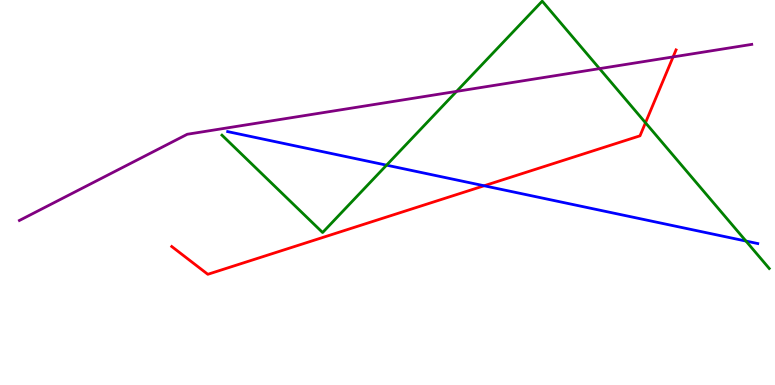[{'lines': ['blue', 'red'], 'intersections': [{'x': 6.25, 'y': 5.17}]}, {'lines': ['green', 'red'], 'intersections': [{'x': 8.33, 'y': 6.81}]}, {'lines': ['purple', 'red'], 'intersections': [{'x': 8.69, 'y': 8.52}]}, {'lines': ['blue', 'green'], 'intersections': [{'x': 4.99, 'y': 5.71}, {'x': 9.63, 'y': 3.74}]}, {'lines': ['blue', 'purple'], 'intersections': []}, {'lines': ['green', 'purple'], 'intersections': [{'x': 5.89, 'y': 7.63}, {'x': 7.74, 'y': 8.22}]}]